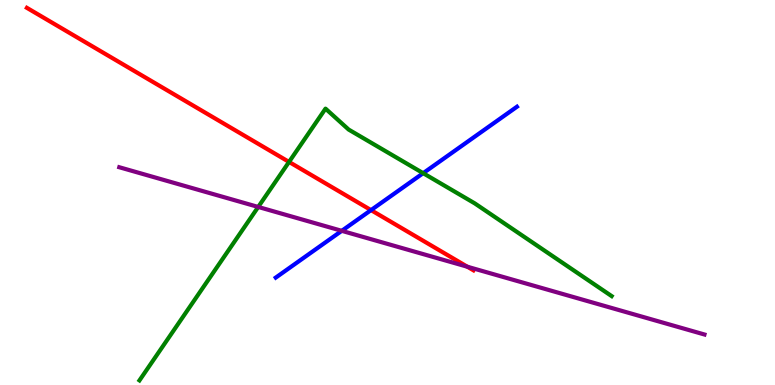[{'lines': ['blue', 'red'], 'intersections': [{'x': 4.79, 'y': 4.54}]}, {'lines': ['green', 'red'], 'intersections': [{'x': 3.73, 'y': 5.79}]}, {'lines': ['purple', 'red'], 'intersections': [{'x': 6.03, 'y': 3.07}]}, {'lines': ['blue', 'green'], 'intersections': [{'x': 5.46, 'y': 5.5}]}, {'lines': ['blue', 'purple'], 'intersections': [{'x': 4.41, 'y': 4.0}]}, {'lines': ['green', 'purple'], 'intersections': [{'x': 3.33, 'y': 4.62}]}]